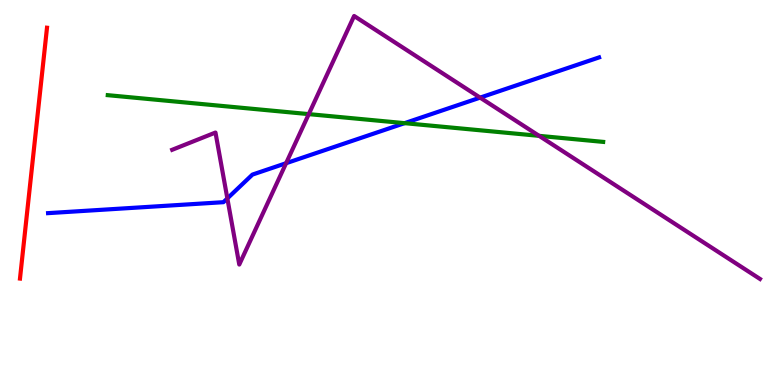[{'lines': ['blue', 'red'], 'intersections': []}, {'lines': ['green', 'red'], 'intersections': []}, {'lines': ['purple', 'red'], 'intersections': []}, {'lines': ['blue', 'green'], 'intersections': [{'x': 5.22, 'y': 6.8}]}, {'lines': ['blue', 'purple'], 'intersections': [{'x': 2.93, 'y': 4.85}, {'x': 3.69, 'y': 5.76}, {'x': 6.2, 'y': 7.46}]}, {'lines': ['green', 'purple'], 'intersections': [{'x': 3.98, 'y': 7.04}, {'x': 6.96, 'y': 6.47}]}]